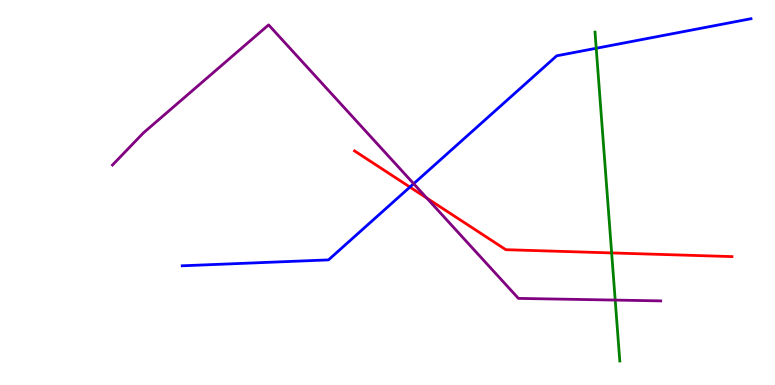[{'lines': ['blue', 'red'], 'intersections': [{'x': 5.29, 'y': 5.14}]}, {'lines': ['green', 'red'], 'intersections': [{'x': 7.89, 'y': 3.43}]}, {'lines': ['purple', 'red'], 'intersections': [{'x': 5.51, 'y': 4.85}]}, {'lines': ['blue', 'green'], 'intersections': [{'x': 7.69, 'y': 8.75}]}, {'lines': ['blue', 'purple'], 'intersections': [{'x': 5.34, 'y': 5.23}]}, {'lines': ['green', 'purple'], 'intersections': [{'x': 7.94, 'y': 2.21}]}]